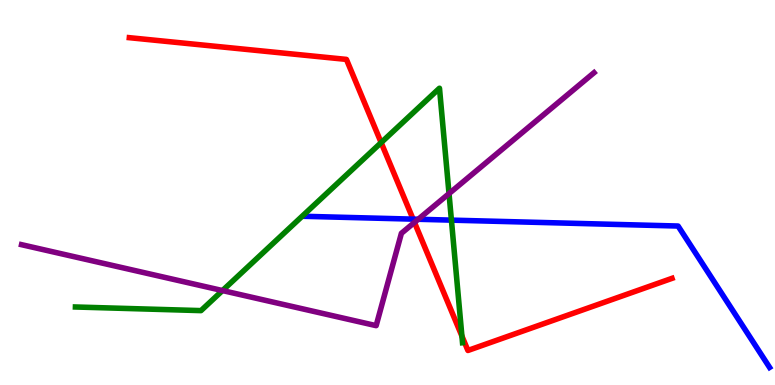[{'lines': ['blue', 'red'], 'intersections': [{'x': 5.33, 'y': 4.31}]}, {'lines': ['green', 'red'], 'intersections': [{'x': 4.92, 'y': 6.3}, {'x': 5.96, 'y': 1.27}]}, {'lines': ['purple', 'red'], 'intersections': [{'x': 5.35, 'y': 4.22}]}, {'lines': ['blue', 'green'], 'intersections': [{'x': 5.82, 'y': 4.28}]}, {'lines': ['blue', 'purple'], 'intersections': [{'x': 5.4, 'y': 4.3}]}, {'lines': ['green', 'purple'], 'intersections': [{'x': 2.87, 'y': 2.45}, {'x': 5.79, 'y': 4.97}]}]